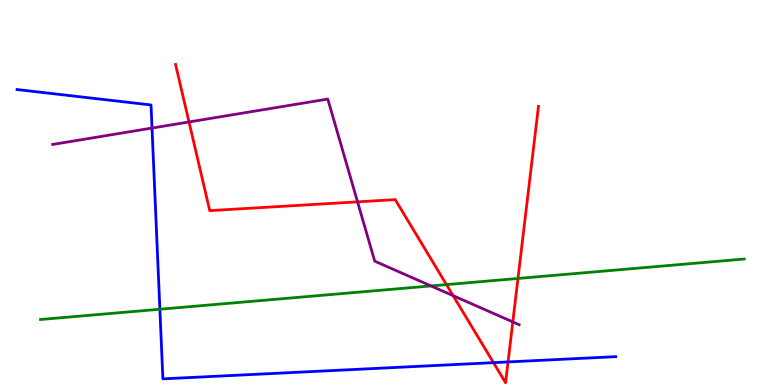[{'lines': ['blue', 'red'], 'intersections': [{'x': 6.37, 'y': 0.58}, {'x': 6.56, 'y': 0.599}]}, {'lines': ['green', 'red'], 'intersections': [{'x': 5.76, 'y': 2.61}, {'x': 6.68, 'y': 2.77}]}, {'lines': ['purple', 'red'], 'intersections': [{'x': 2.44, 'y': 6.83}, {'x': 4.61, 'y': 4.76}, {'x': 5.85, 'y': 2.32}, {'x': 6.62, 'y': 1.64}]}, {'lines': ['blue', 'green'], 'intersections': [{'x': 2.06, 'y': 1.97}]}, {'lines': ['blue', 'purple'], 'intersections': [{'x': 1.96, 'y': 6.67}]}, {'lines': ['green', 'purple'], 'intersections': [{'x': 5.56, 'y': 2.57}]}]